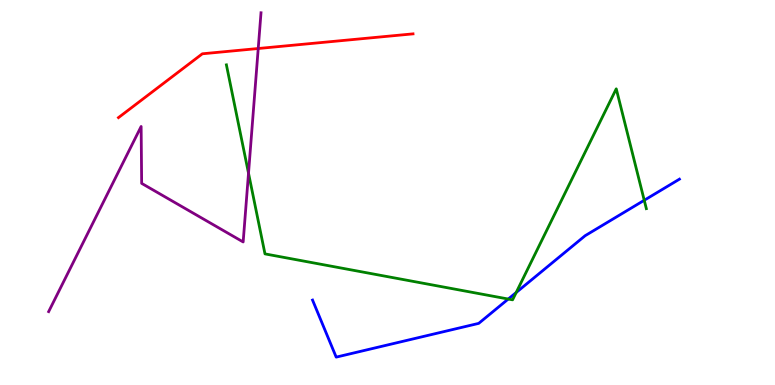[{'lines': ['blue', 'red'], 'intersections': []}, {'lines': ['green', 'red'], 'intersections': []}, {'lines': ['purple', 'red'], 'intersections': [{'x': 3.33, 'y': 8.74}]}, {'lines': ['blue', 'green'], 'intersections': [{'x': 6.56, 'y': 2.23}, {'x': 6.66, 'y': 2.4}, {'x': 8.31, 'y': 4.8}]}, {'lines': ['blue', 'purple'], 'intersections': []}, {'lines': ['green', 'purple'], 'intersections': [{'x': 3.21, 'y': 5.5}]}]